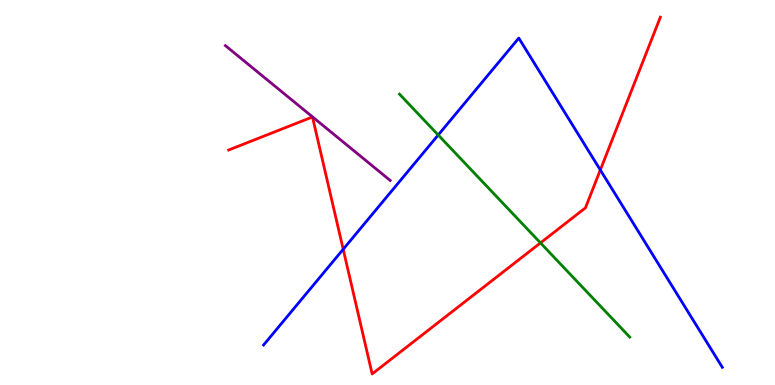[{'lines': ['blue', 'red'], 'intersections': [{'x': 4.43, 'y': 3.53}, {'x': 7.75, 'y': 5.59}]}, {'lines': ['green', 'red'], 'intersections': [{'x': 6.97, 'y': 3.69}]}, {'lines': ['purple', 'red'], 'intersections': []}, {'lines': ['blue', 'green'], 'intersections': [{'x': 5.65, 'y': 6.49}]}, {'lines': ['blue', 'purple'], 'intersections': []}, {'lines': ['green', 'purple'], 'intersections': []}]